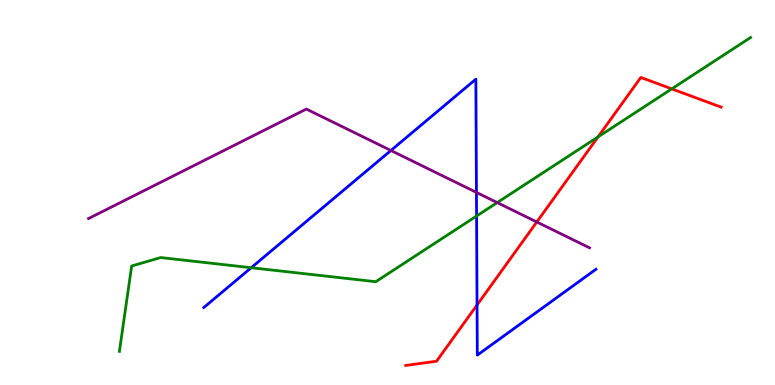[{'lines': ['blue', 'red'], 'intersections': [{'x': 6.16, 'y': 2.08}]}, {'lines': ['green', 'red'], 'intersections': [{'x': 7.72, 'y': 6.44}, {'x': 8.67, 'y': 7.69}]}, {'lines': ['purple', 'red'], 'intersections': [{'x': 6.93, 'y': 4.23}]}, {'lines': ['blue', 'green'], 'intersections': [{'x': 3.24, 'y': 3.05}, {'x': 6.15, 'y': 4.39}]}, {'lines': ['blue', 'purple'], 'intersections': [{'x': 5.04, 'y': 6.09}, {'x': 6.15, 'y': 5.0}]}, {'lines': ['green', 'purple'], 'intersections': [{'x': 6.42, 'y': 4.74}]}]